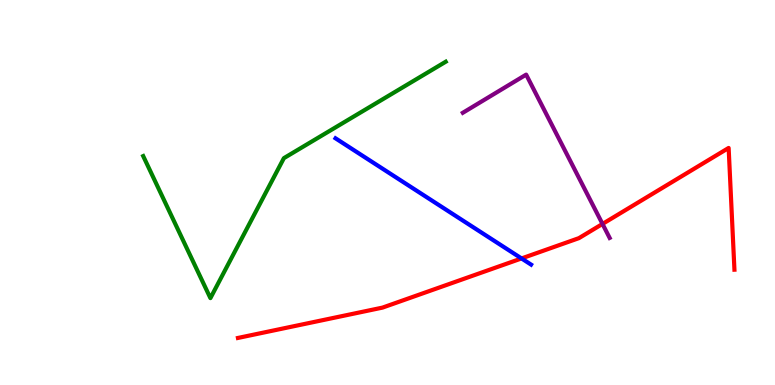[{'lines': ['blue', 'red'], 'intersections': [{'x': 6.73, 'y': 3.29}]}, {'lines': ['green', 'red'], 'intersections': []}, {'lines': ['purple', 'red'], 'intersections': [{'x': 7.77, 'y': 4.18}]}, {'lines': ['blue', 'green'], 'intersections': []}, {'lines': ['blue', 'purple'], 'intersections': []}, {'lines': ['green', 'purple'], 'intersections': []}]